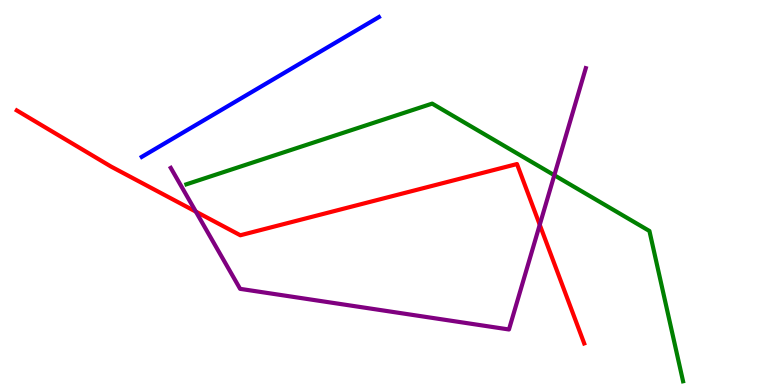[{'lines': ['blue', 'red'], 'intersections': []}, {'lines': ['green', 'red'], 'intersections': []}, {'lines': ['purple', 'red'], 'intersections': [{'x': 2.53, 'y': 4.5}, {'x': 6.96, 'y': 4.16}]}, {'lines': ['blue', 'green'], 'intersections': []}, {'lines': ['blue', 'purple'], 'intersections': []}, {'lines': ['green', 'purple'], 'intersections': [{'x': 7.15, 'y': 5.45}]}]